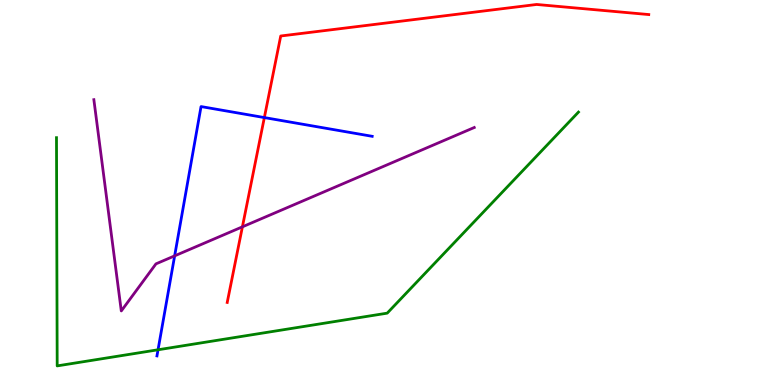[{'lines': ['blue', 'red'], 'intersections': [{'x': 3.41, 'y': 6.95}]}, {'lines': ['green', 'red'], 'intersections': []}, {'lines': ['purple', 'red'], 'intersections': [{'x': 3.13, 'y': 4.11}]}, {'lines': ['blue', 'green'], 'intersections': [{'x': 2.04, 'y': 0.915}]}, {'lines': ['blue', 'purple'], 'intersections': [{'x': 2.25, 'y': 3.35}]}, {'lines': ['green', 'purple'], 'intersections': []}]